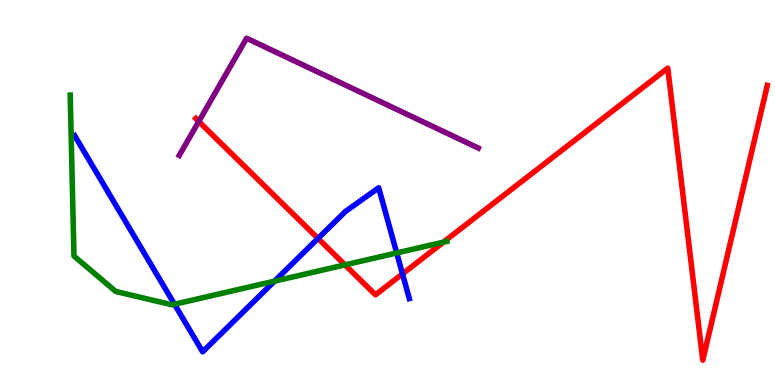[{'lines': ['blue', 'red'], 'intersections': [{'x': 4.1, 'y': 3.81}, {'x': 5.19, 'y': 2.89}]}, {'lines': ['green', 'red'], 'intersections': [{'x': 4.45, 'y': 3.12}, {'x': 5.72, 'y': 3.71}]}, {'lines': ['purple', 'red'], 'intersections': [{'x': 2.56, 'y': 6.84}]}, {'lines': ['blue', 'green'], 'intersections': [{'x': 2.25, 'y': 2.1}, {'x': 3.54, 'y': 2.7}, {'x': 5.12, 'y': 3.43}]}, {'lines': ['blue', 'purple'], 'intersections': []}, {'lines': ['green', 'purple'], 'intersections': []}]